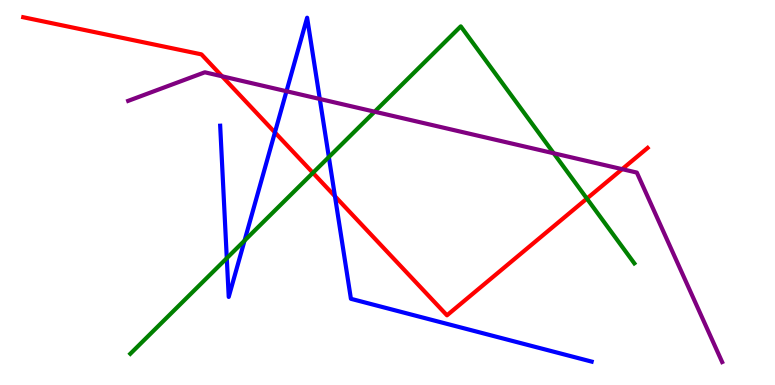[{'lines': ['blue', 'red'], 'intersections': [{'x': 3.55, 'y': 6.56}, {'x': 4.32, 'y': 4.9}]}, {'lines': ['green', 'red'], 'intersections': [{'x': 4.04, 'y': 5.51}, {'x': 7.57, 'y': 4.84}]}, {'lines': ['purple', 'red'], 'intersections': [{'x': 2.87, 'y': 8.02}, {'x': 8.03, 'y': 5.61}]}, {'lines': ['blue', 'green'], 'intersections': [{'x': 2.93, 'y': 3.29}, {'x': 3.16, 'y': 3.75}, {'x': 4.24, 'y': 5.92}]}, {'lines': ['blue', 'purple'], 'intersections': [{'x': 3.7, 'y': 7.63}, {'x': 4.13, 'y': 7.43}]}, {'lines': ['green', 'purple'], 'intersections': [{'x': 4.83, 'y': 7.1}, {'x': 7.14, 'y': 6.02}]}]